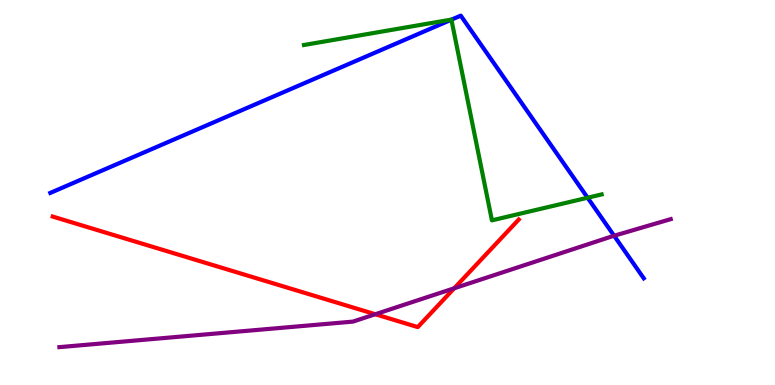[{'lines': ['blue', 'red'], 'intersections': []}, {'lines': ['green', 'red'], 'intersections': []}, {'lines': ['purple', 'red'], 'intersections': [{'x': 4.84, 'y': 1.84}, {'x': 5.86, 'y': 2.51}]}, {'lines': ['blue', 'green'], 'intersections': [{'x': 5.82, 'y': 9.49}, {'x': 7.58, 'y': 4.86}]}, {'lines': ['blue', 'purple'], 'intersections': [{'x': 7.92, 'y': 3.88}]}, {'lines': ['green', 'purple'], 'intersections': []}]